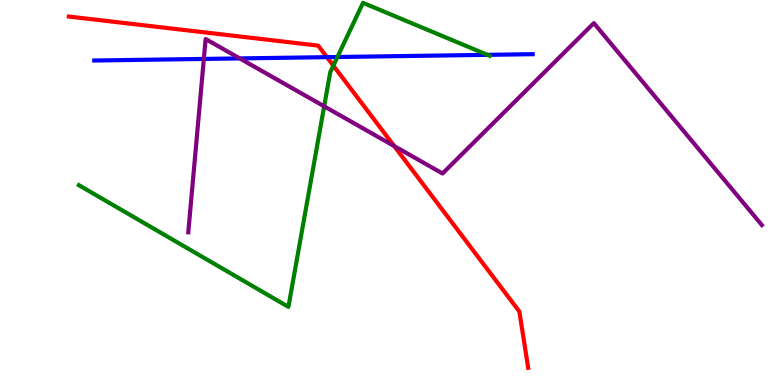[{'lines': ['blue', 'red'], 'intersections': [{'x': 4.22, 'y': 8.52}]}, {'lines': ['green', 'red'], 'intersections': [{'x': 4.3, 'y': 8.3}]}, {'lines': ['purple', 'red'], 'intersections': [{'x': 5.09, 'y': 6.21}]}, {'lines': ['blue', 'green'], 'intersections': [{'x': 4.35, 'y': 8.52}, {'x': 6.29, 'y': 8.58}]}, {'lines': ['blue', 'purple'], 'intersections': [{'x': 2.63, 'y': 8.47}, {'x': 3.09, 'y': 8.48}]}, {'lines': ['green', 'purple'], 'intersections': [{'x': 4.18, 'y': 7.24}]}]